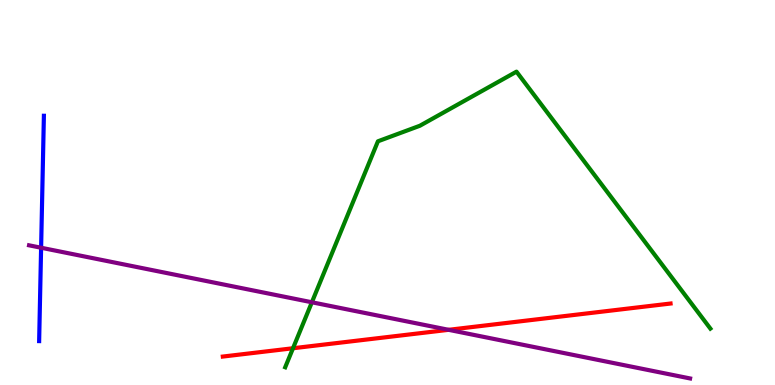[{'lines': ['blue', 'red'], 'intersections': []}, {'lines': ['green', 'red'], 'intersections': [{'x': 3.78, 'y': 0.955}]}, {'lines': ['purple', 'red'], 'intersections': [{'x': 5.79, 'y': 1.43}]}, {'lines': ['blue', 'green'], 'intersections': []}, {'lines': ['blue', 'purple'], 'intersections': [{'x': 0.53, 'y': 3.57}]}, {'lines': ['green', 'purple'], 'intersections': [{'x': 4.02, 'y': 2.15}]}]